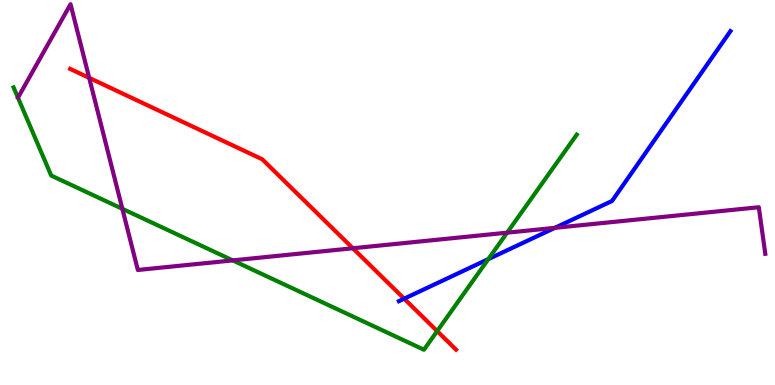[{'lines': ['blue', 'red'], 'intersections': [{'x': 5.22, 'y': 2.24}]}, {'lines': ['green', 'red'], 'intersections': [{'x': 5.64, 'y': 1.4}]}, {'lines': ['purple', 'red'], 'intersections': [{'x': 1.15, 'y': 7.98}, {'x': 4.55, 'y': 3.55}]}, {'lines': ['blue', 'green'], 'intersections': [{'x': 6.3, 'y': 3.27}]}, {'lines': ['blue', 'purple'], 'intersections': [{'x': 7.16, 'y': 4.08}]}, {'lines': ['green', 'purple'], 'intersections': [{'x': 1.58, 'y': 4.58}, {'x': 3.0, 'y': 3.24}, {'x': 6.54, 'y': 3.96}]}]